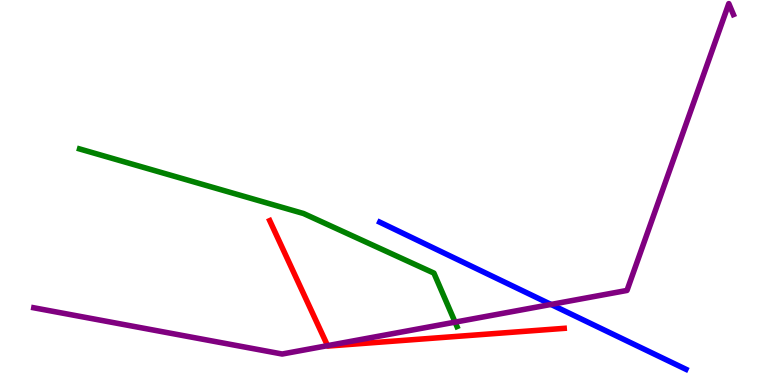[{'lines': ['blue', 'red'], 'intersections': []}, {'lines': ['green', 'red'], 'intersections': []}, {'lines': ['purple', 'red'], 'intersections': [{'x': 4.23, 'y': 1.02}]}, {'lines': ['blue', 'green'], 'intersections': []}, {'lines': ['blue', 'purple'], 'intersections': [{'x': 7.11, 'y': 2.09}]}, {'lines': ['green', 'purple'], 'intersections': [{'x': 5.87, 'y': 1.63}]}]